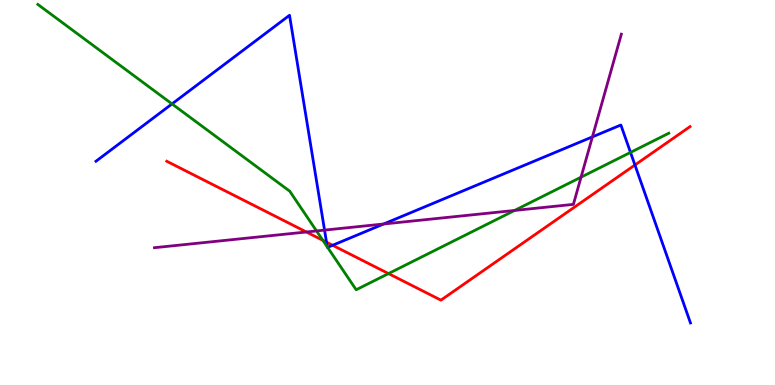[{'lines': ['blue', 'red'], 'intersections': [{'x': 4.21, 'y': 3.71}, {'x': 4.29, 'y': 3.63}, {'x': 8.19, 'y': 5.71}]}, {'lines': ['green', 'red'], 'intersections': [{'x': 4.17, 'y': 3.76}, {'x': 5.01, 'y': 2.89}]}, {'lines': ['purple', 'red'], 'intersections': [{'x': 3.95, 'y': 3.97}]}, {'lines': ['blue', 'green'], 'intersections': [{'x': 2.22, 'y': 7.3}, {'x': 4.22, 'y': 3.59}, {'x': 4.23, 'y': 3.57}, {'x': 8.14, 'y': 6.04}]}, {'lines': ['blue', 'purple'], 'intersections': [{'x': 4.19, 'y': 4.02}, {'x': 4.95, 'y': 4.18}, {'x': 7.64, 'y': 6.44}]}, {'lines': ['green', 'purple'], 'intersections': [{'x': 4.08, 'y': 4.0}, {'x': 6.64, 'y': 4.53}, {'x': 7.5, 'y': 5.4}]}]